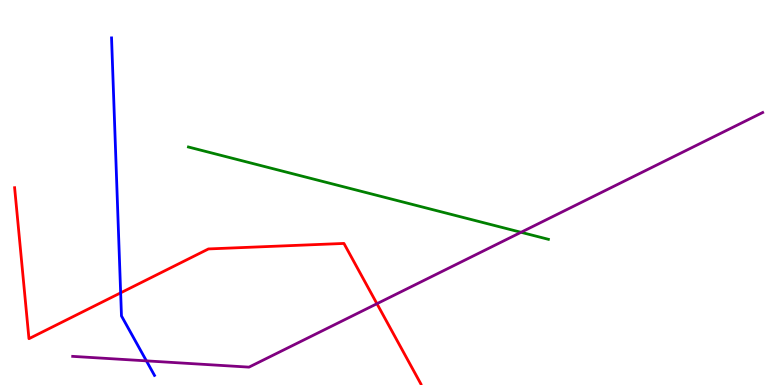[{'lines': ['blue', 'red'], 'intersections': [{'x': 1.56, 'y': 2.39}]}, {'lines': ['green', 'red'], 'intersections': []}, {'lines': ['purple', 'red'], 'intersections': [{'x': 4.86, 'y': 2.11}]}, {'lines': ['blue', 'green'], 'intersections': []}, {'lines': ['blue', 'purple'], 'intersections': [{'x': 1.89, 'y': 0.627}]}, {'lines': ['green', 'purple'], 'intersections': [{'x': 6.72, 'y': 3.97}]}]